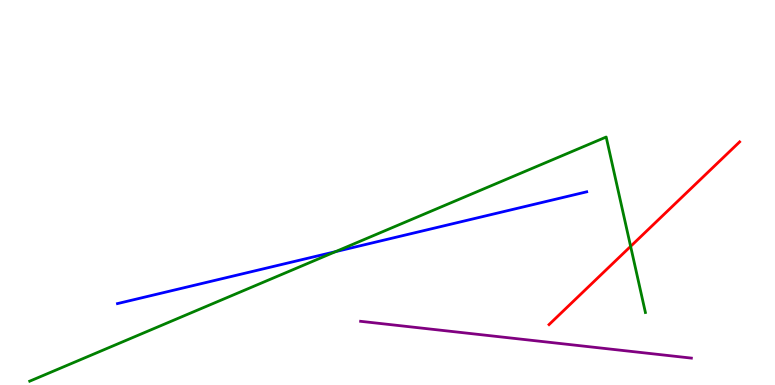[{'lines': ['blue', 'red'], 'intersections': []}, {'lines': ['green', 'red'], 'intersections': [{'x': 8.14, 'y': 3.6}]}, {'lines': ['purple', 'red'], 'intersections': []}, {'lines': ['blue', 'green'], 'intersections': [{'x': 4.33, 'y': 3.46}]}, {'lines': ['blue', 'purple'], 'intersections': []}, {'lines': ['green', 'purple'], 'intersections': []}]